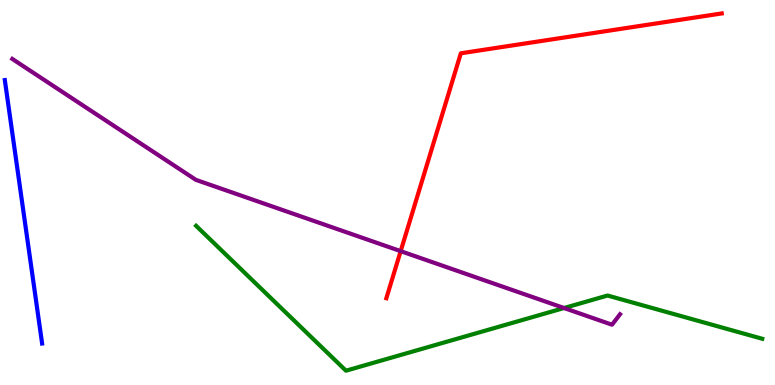[{'lines': ['blue', 'red'], 'intersections': []}, {'lines': ['green', 'red'], 'intersections': []}, {'lines': ['purple', 'red'], 'intersections': [{'x': 5.17, 'y': 3.48}]}, {'lines': ['blue', 'green'], 'intersections': []}, {'lines': ['blue', 'purple'], 'intersections': []}, {'lines': ['green', 'purple'], 'intersections': [{'x': 7.28, 'y': 2.0}]}]